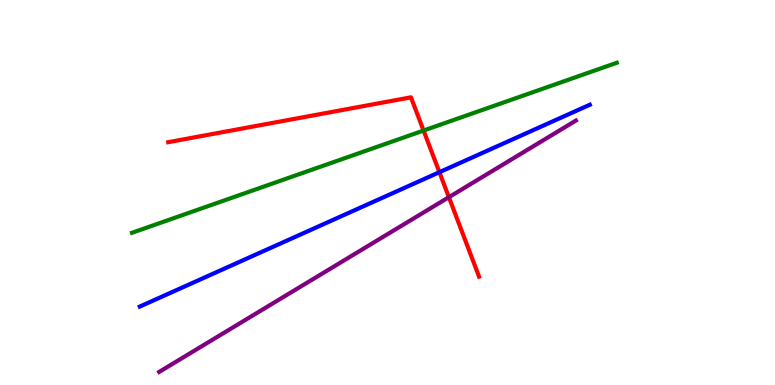[{'lines': ['blue', 'red'], 'intersections': [{'x': 5.67, 'y': 5.53}]}, {'lines': ['green', 'red'], 'intersections': [{'x': 5.47, 'y': 6.61}]}, {'lines': ['purple', 'red'], 'intersections': [{'x': 5.79, 'y': 4.88}]}, {'lines': ['blue', 'green'], 'intersections': []}, {'lines': ['blue', 'purple'], 'intersections': []}, {'lines': ['green', 'purple'], 'intersections': []}]